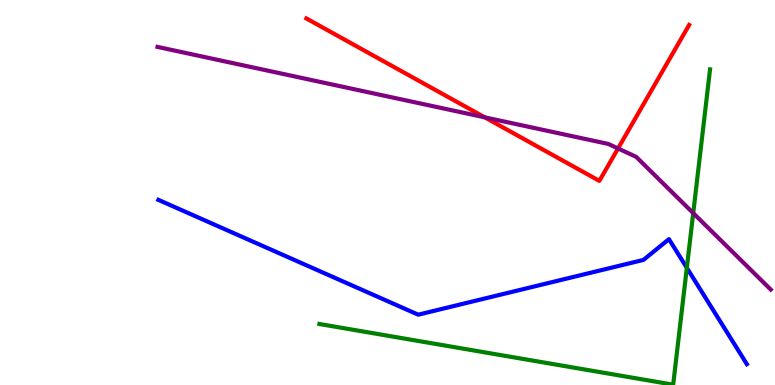[{'lines': ['blue', 'red'], 'intersections': []}, {'lines': ['green', 'red'], 'intersections': []}, {'lines': ['purple', 'red'], 'intersections': [{'x': 6.26, 'y': 6.95}, {'x': 7.97, 'y': 6.14}]}, {'lines': ['blue', 'green'], 'intersections': [{'x': 8.86, 'y': 3.04}]}, {'lines': ['blue', 'purple'], 'intersections': []}, {'lines': ['green', 'purple'], 'intersections': [{'x': 8.94, 'y': 4.46}]}]